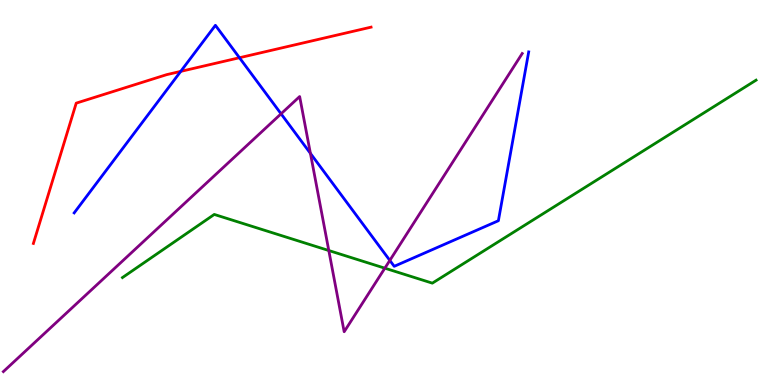[{'lines': ['blue', 'red'], 'intersections': [{'x': 2.33, 'y': 8.15}, {'x': 3.09, 'y': 8.5}]}, {'lines': ['green', 'red'], 'intersections': []}, {'lines': ['purple', 'red'], 'intersections': []}, {'lines': ['blue', 'green'], 'intersections': []}, {'lines': ['blue', 'purple'], 'intersections': [{'x': 3.63, 'y': 7.04}, {'x': 4.01, 'y': 6.02}, {'x': 5.03, 'y': 3.24}]}, {'lines': ['green', 'purple'], 'intersections': [{'x': 4.24, 'y': 3.49}, {'x': 4.97, 'y': 3.03}]}]